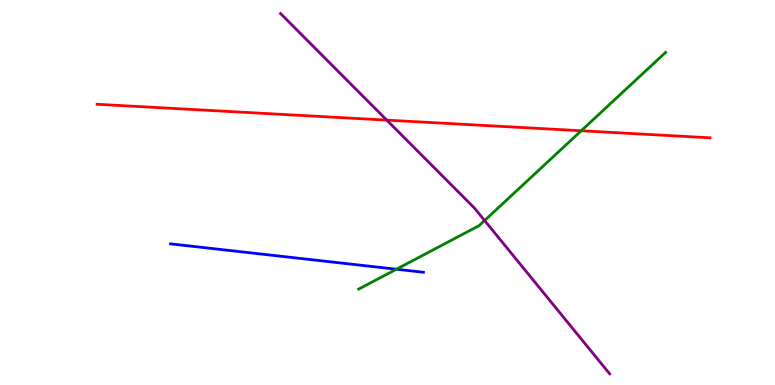[{'lines': ['blue', 'red'], 'intersections': []}, {'lines': ['green', 'red'], 'intersections': [{'x': 7.5, 'y': 6.6}]}, {'lines': ['purple', 'red'], 'intersections': [{'x': 4.99, 'y': 6.88}]}, {'lines': ['blue', 'green'], 'intersections': [{'x': 5.11, 'y': 3.01}]}, {'lines': ['blue', 'purple'], 'intersections': []}, {'lines': ['green', 'purple'], 'intersections': [{'x': 6.25, 'y': 4.27}]}]